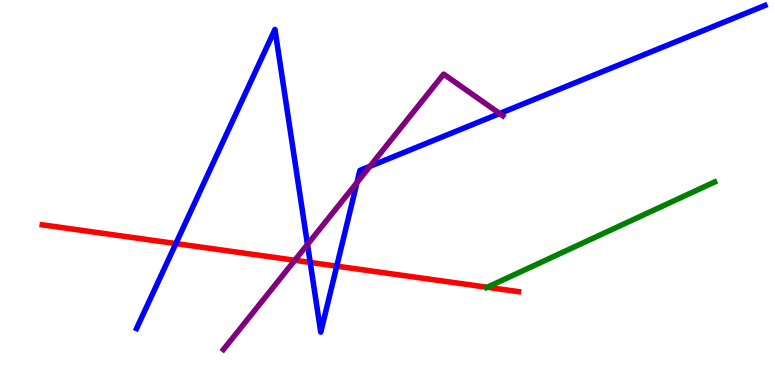[{'lines': ['blue', 'red'], 'intersections': [{'x': 2.27, 'y': 3.67}, {'x': 4.0, 'y': 3.18}, {'x': 4.35, 'y': 3.09}]}, {'lines': ['green', 'red'], 'intersections': [{'x': 6.29, 'y': 2.54}]}, {'lines': ['purple', 'red'], 'intersections': [{'x': 3.8, 'y': 3.24}]}, {'lines': ['blue', 'green'], 'intersections': []}, {'lines': ['blue', 'purple'], 'intersections': [{'x': 3.97, 'y': 3.65}, {'x': 4.61, 'y': 5.26}, {'x': 4.77, 'y': 5.68}, {'x': 6.45, 'y': 7.05}]}, {'lines': ['green', 'purple'], 'intersections': []}]